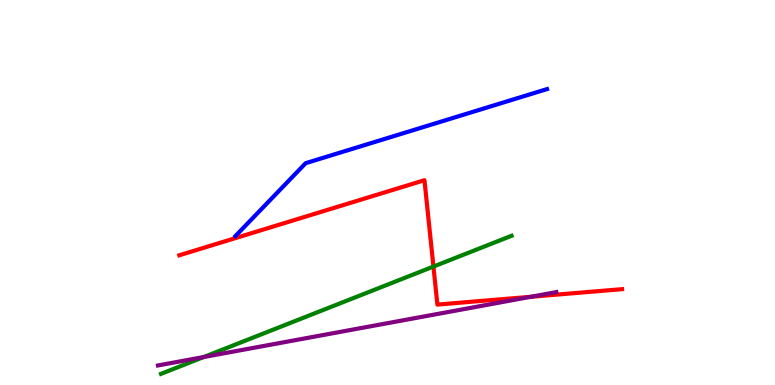[{'lines': ['blue', 'red'], 'intersections': []}, {'lines': ['green', 'red'], 'intersections': [{'x': 5.59, 'y': 3.08}]}, {'lines': ['purple', 'red'], 'intersections': [{'x': 6.85, 'y': 2.29}]}, {'lines': ['blue', 'green'], 'intersections': []}, {'lines': ['blue', 'purple'], 'intersections': []}, {'lines': ['green', 'purple'], 'intersections': [{'x': 2.63, 'y': 0.727}]}]